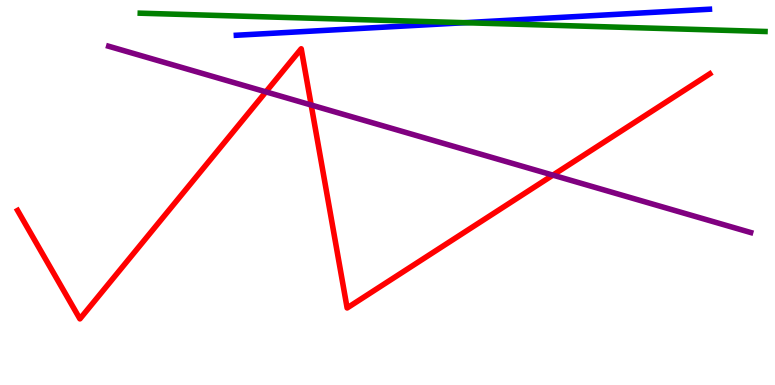[{'lines': ['blue', 'red'], 'intersections': []}, {'lines': ['green', 'red'], 'intersections': []}, {'lines': ['purple', 'red'], 'intersections': [{'x': 3.43, 'y': 7.61}, {'x': 4.02, 'y': 7.27}, {'x': 7.13, 'y': 5.45}]}, {'lines': ['blue', 'green'], 'intersections': [{'x': 6.0, 'y': 9.41}]}, {'lines': ['blue', 'purple'], 'intersections': []}, {'lines': ['green', 'purple'], 'intersections': []}]